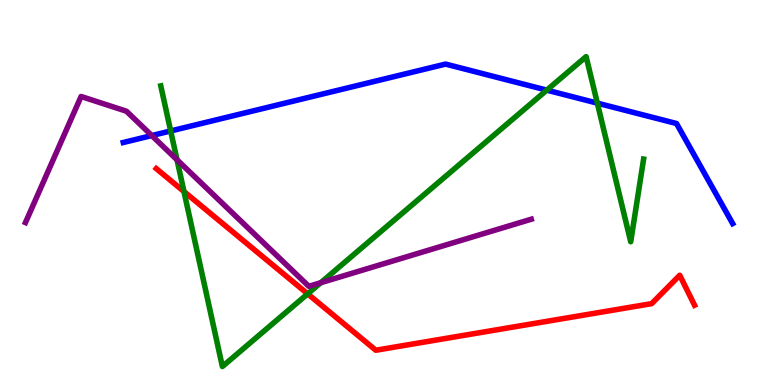[{'lines': ['blue', 'red'], 'intersections': []}, {'lines': ['green', 'red'], 'intersections': [{'x': 2.37, 'y': 5.02}, {'x': 3.97, 'y': 2.37}]}, {'lines': ['purple', 'red'], 'intersections': []}, {'lines': ['blue', 'green'], 'intersections': [{'x': 2.2, 'y': 6.6}, {'x': 7.06, 'y': 7.66}, {'x': 7.71, 'y': 7.32}]}, {'lines': ['blue', 'purple'], 'intersections': [{'x': 1.96, 'y': 6.48}]}, {'lines': ['green', 'purple'], 'intersections': [{'x': 2.28, 'y': 5.85}, {'x': 4.14, 'y': 2.66}]}]